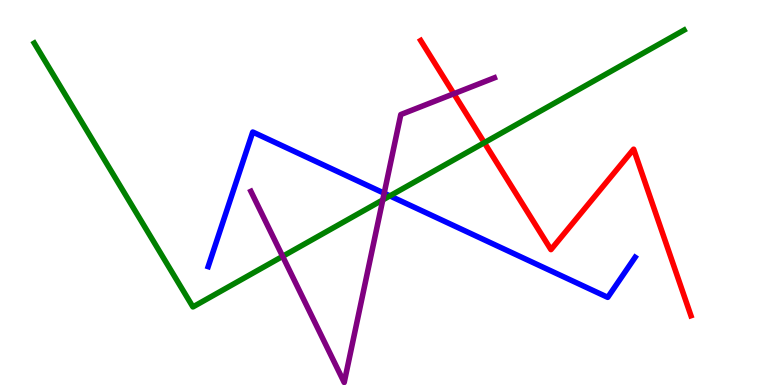[{'lines': ['blue', 'red'], 'intersections': []}, {'lines': ['green', 'red'], 'intersections': [{'x': 6.25, 'y': 6.29}]}, {'lines': ['purple', 'red'], 'intersections': [{'x': 5.86, 'y': 7.57}]}, {'lines': ['blue', 'green'], 'intersections': [{'x': 5.03, 'y': 4.91}]}, {'lines': ['blue', 'purple'], 'intersections': [{'x': 4.96, 'y': 4.98}]}, {'lines': ['green', 'purple'], 'intersections': [{'x': 3.65, 'y': 3.34}, {'x': 4.94, 'y': 4.81}]}]